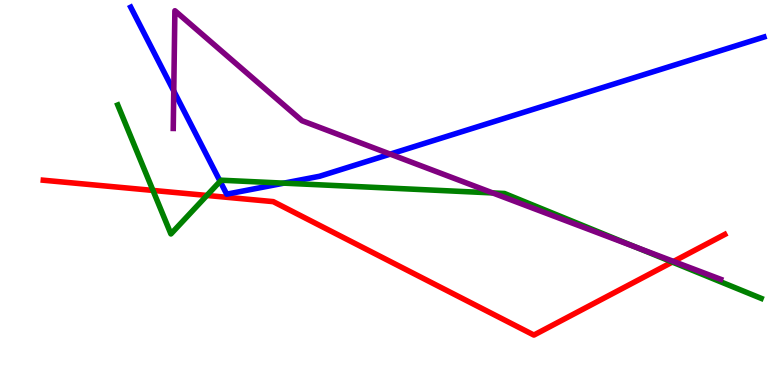[{'lines': ['blue', 'red'], 'intersections': []}, {'lines': ['green', 'red'], 'intersections': [{'x': 1.97, 'y': 5.05}, {'x': 2.67, 'y': 4.92}, {'x': 8.68, 'y': 3.19}]}, {'lines': ['purple', 'red'], 'intersections': [{'x': 8.69, 'y': 3.21}]}, {'lines': ['blue', 'green'], 'intersections': [{'x': 2.84, 'y': 5.29}, {'x': 3.66, 'y': 5.24}]}, {'lines': ['blue', 'purple'], 'intersections': [{'x': 2.24, 'y': 7.64}, {'x': 5.04, 'y': 6.0}]}, {'lines': ['green', 'purple'], 'intersections': [{'x': 6.36, 'y': 4.99}, {'x': 8.2, 'y': 3.58}]}]